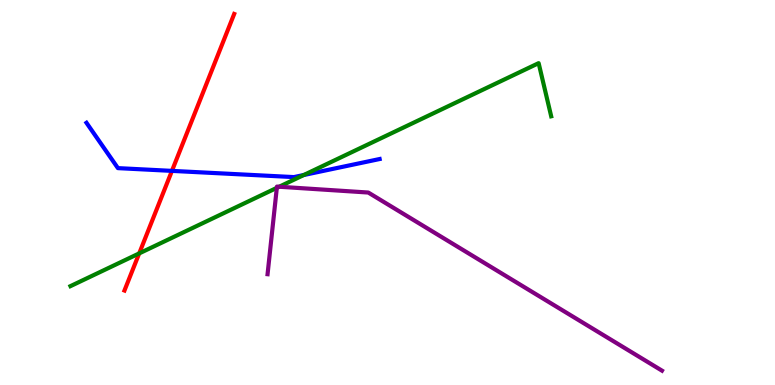[{'lines': ['blue', 'red'], 'intersections': [{'x': 2.22, 'y': 5.56}]}, {'lines': ['green', 'red'], 'intersections': [{'x': 1.8, 'y': 3.42}]}, {'lines': ['purple', 'red'], 'intersections': []}, {'lines': ['blue', 'green'], 'intersections': [{'x': 3.92, 'y': 5.45}]}, {'lines': ['blue', 'purple'], 'intersections': []}, {'lines': ['green', 'purple'], 'intersections': [{'x': 3.57, 'y': 5.12}, {'x': 3.6, 'y': 5.15}]}]